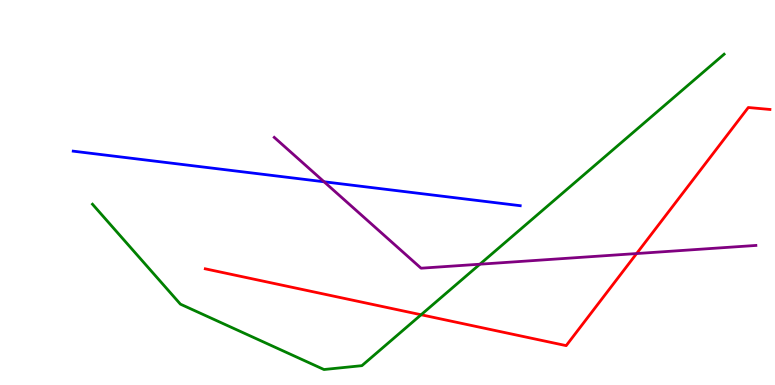[{'lines': ['blue', 'red'], 'intersections': []}, {'lines': ['green', 'red'], 'intersections': [{'x': 5.43, 'y': 1.82}]}, {'lines': ['purple', 'red'], 'intersections': [{'x': 8.21, 'y': 3.41}]}, {'lines': ['blue', 'green'], 'intersections': []}, {'lines': ['blue', 'purple'], 'intersections': [{'x': 4.18, 'y': 5.28}]}, {'lines': ['green', 'purple'], 'intersections': [{'x': 6.19, 'y': 3.14}]}]